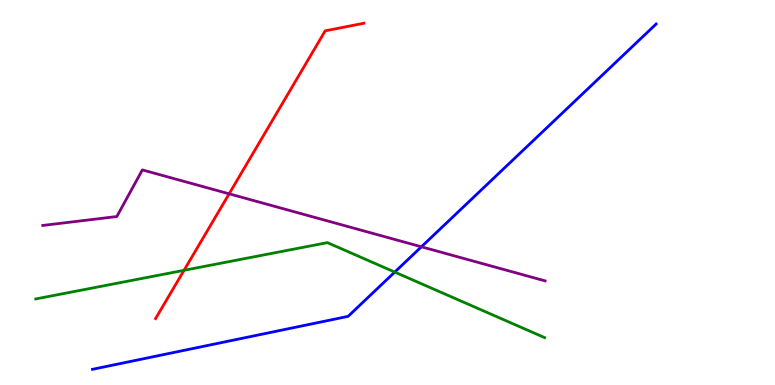[{'lines': ['blue', 'red'], 'intersections': []}, {'lines': ['green', 'red'], 'intersections': [{'x': 2.37, 'y': 2.98}]}, {'lines': ['purple', 'red'], 'intersections': [{'x': 2.96, 'y': 4.97}]}, {'lines': ['blue', 'green'], 'intersections': [{'x': 5.09, 'y': 2.93}]}, {'lines': ['blue', 'purple'], 'intersections': [{'x': 5.44, 'y': 3.59}]}, {'lines': ['green', 'purple'], 'intersections': []}]